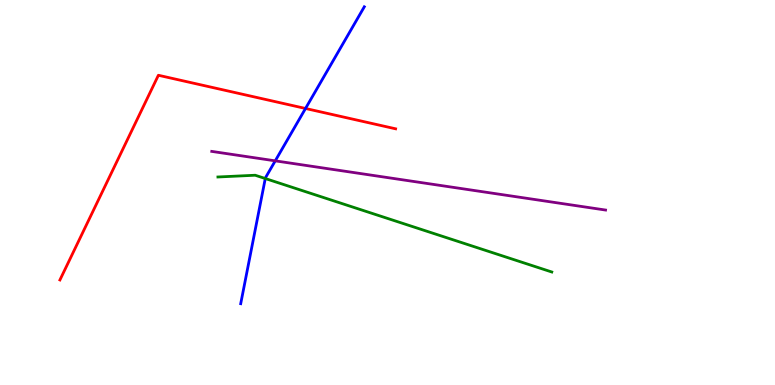[{'lines': ['blue', 'red'], 'intersections': [{'x': 3.94, 'y': 7.18}]}, {'lines': ['green', 'red'], 'intersections': []}, {'lines': ['purple', 'red'], 'intersections': []}, {'lines': ['blue', 'green'], 'intersections': [{'x': 3.42, 'y': 5.36}]}, {'lines': ['blue', 'purple'], 'intersections': [{'x': 3.55, 'y': 5.82}]}, {'lines': ['green', 'purple'], 'intersections': []}]